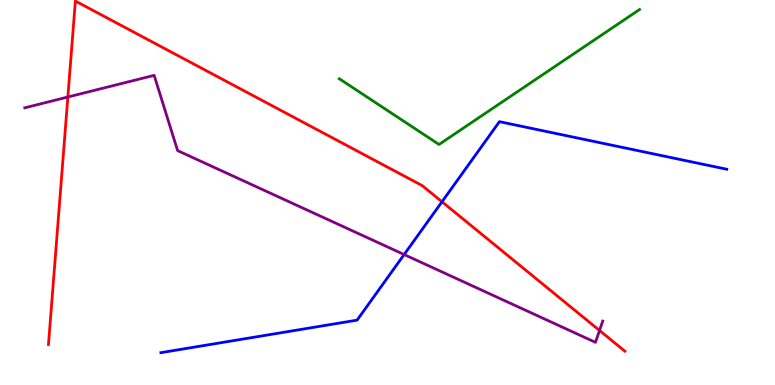[{'lines': ['blue', 'red'], 'intersections': [{'x': 5.7, 'y': 4.76}]}, {'lines': ['green', 'red'], 'intersections': []}, {'lines': ['purple', 'red'], 'intersections': [{'x': 0.876, 'y': 7.48}, {'x': 7.74, 'y': 1.42}]}, {'lines': ['blue', 'green'], 'intersections': []}, {'lines': ['blue', 'purple'], 'intersections': [{'x': 5.21, 'y': 3.39}]}, {'lines': ['green', 'purple'], 'intersections': []}]